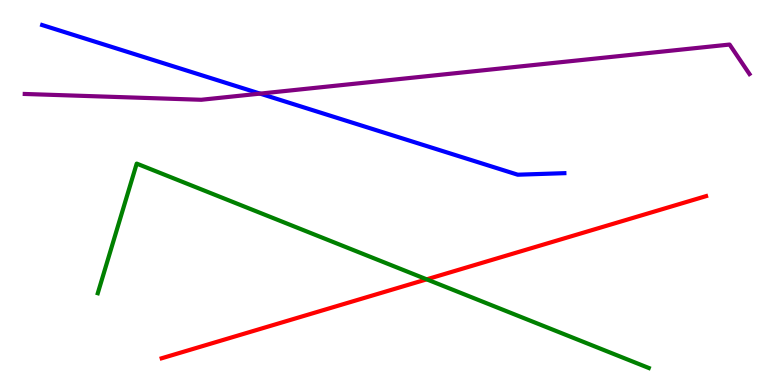[{'lines': ['blue', 'red'], 'intersections': []}, {'lines': ['green', 'red'], 'intersections': [{'x': 5.51, 'y': 2.74}]}, {'lines': ['purple', 'red'], 'intersections': []}, {'lines': ['blue', 'green'], 'intersections': []}, {'lines': ['blue', 'purple'], 'intersections': [{'x': 3.36, 'y': 7.57}]}, {'lines': ['green', 'purple'], 'intersections': []}]